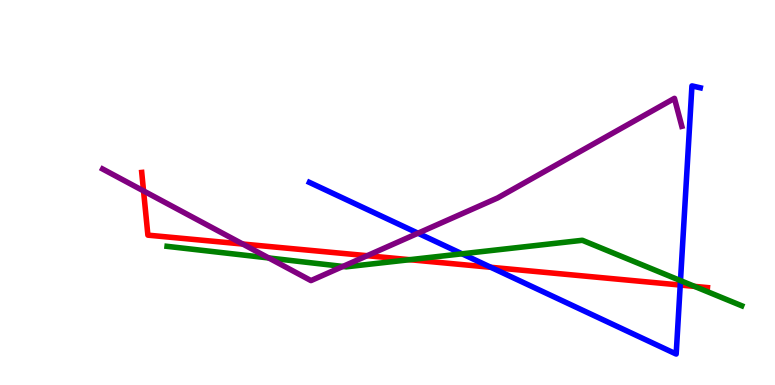[{'lines': ['blue', 'red'], 'intersections': [{'x': 6.33, 'y': 3.06}, {'x': 8.78, 'y': 2.6}]}, {'lines': ['green', 'red'], 'intersections': [{'x': 5.29, 'y': 3.25}, {'x': 8.96, 'y': 2.56}]}, {'lines': ['purple', 'red'], 'intersections': [{'x': 1.85, 'y': 5.04}, {'x': 3.13, 'y': 3.66}, {'x': 4.74, 'y': 3.36}]}, {'lines': ['blue', 'green'], 'intersections': [{'x': 5.96, 'y': 3.41}, {'x': 8.78, 'y': 2.71}]}, {'lines': ['blue', 'purple'], 'intersections': [{'x': 5.39, 'y': 3.94}]}, {'lines': ['green', 'purple'], 'intersections': [{'x': 3.47, 'y': 3.3}, {'x': 4.42, 'y': 3.08}]}]